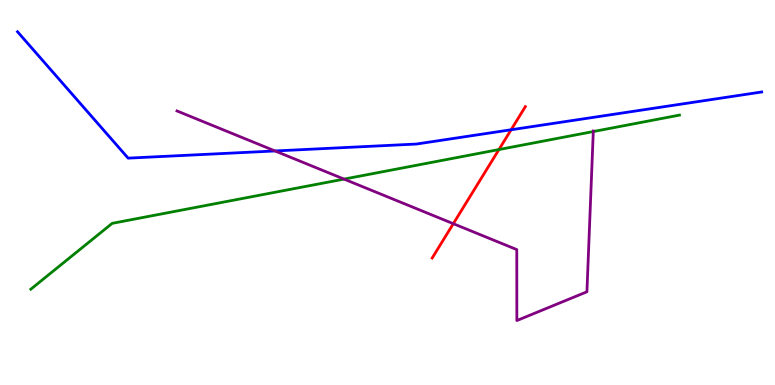[{'lines': ['blue', 'red'], 'intersections': [{'x': 6.6, 'y': 6.63}]}, {'lines': ['green', 'red'], 'intersections': [{'x': 6.44, 'y': 6.12}]}, {'lines': ['purple', 'red'], 'intersections': [{'x': 5.85, 'y': 4.19}]}, {'lines': ['blue', 'green'], 'intersections': []}, {'lines': ['blue', 'purple'], 'intersections': [{'x': 3.55, 'y': 6.08}]}, {'lines': ['green', 'purple'], 'intersections': [{'x': 4.44, 'y': 5.35}, {'x': 7.66, 'y': 6.58}]}]